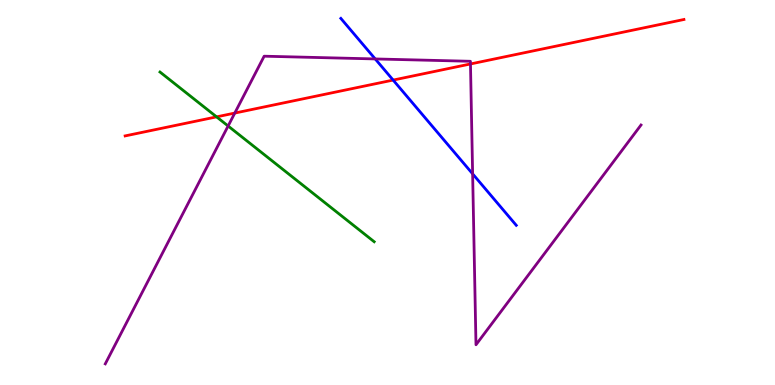[{'lines': ['blue', 'red'], 'intersections': [{'x': 5.07, 'y': 7.92}]}, {'lines': ['green', 'red'], 'intersections': [{'x': 2.79, 'y': 6.96}]}, {'lines': ['purple', 'red'], 'intersections': [{'x': 3.03, 'y': 7.06}, {'x': 6.07, 'y': 8.34}]}, {'lines': ['blue', 'green'], 'intersections': []}, {'lines': ['blue', 'purple'], 'intersections': [{'x': 4.84, 'y': 8.47}, {'x': 6.1, 'y': 5.48}]}, {'lines': ['green', 'purple'], 'intersections': [{'x': 2.94, 'y': 6.73}]}]